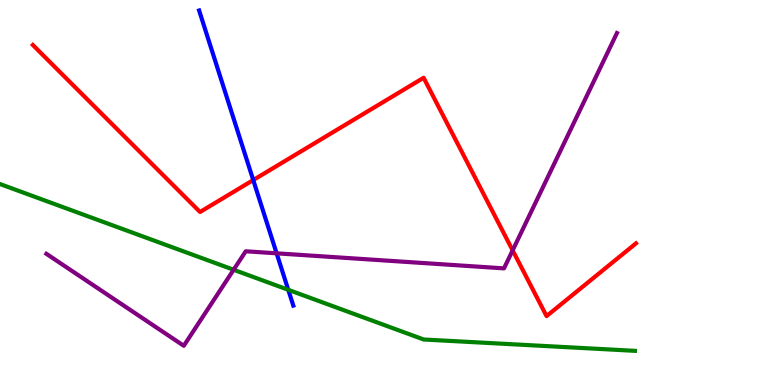[{'lines': ['blue', 'red'], 'intersections': [{'x': 3.27, 'y': 5.32}]}, {'lines': ['green', 'red'], 'intersections': []}, {'lines': ['purple', 'red'], 'intersections': [{'x': 6.61, 'y': 3.5}]}, {'lines': ['blue', 'green'], 'intersections': [{'x': 3.72, 'y': 2.47}]}, {'lines': ['blue', 'purple'], 'intersections': [{'x': 3.57, 'y': 3.42}]}, {'lines': ['green', 'purple'], 'intersections': [{'x': 3.01, 'y': 2.99}]}]